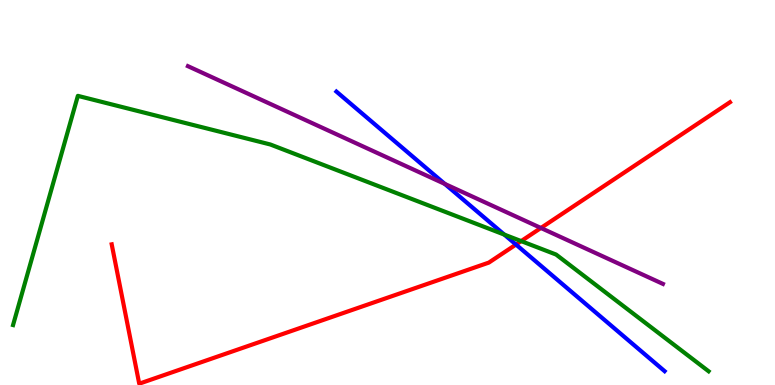[{'lines': ['blue', 'red'], 'intersections': [{'x': 6.66, 'y': 3.65}]}, {'lines': ['green', 'red'], 'intersections': [{'x': 6.72, 'y': 3.74}]}, {'lines': ['purple', 'red'], 'intersections': [{'x': 6.98, 'y': 4.08}]}, {'lines': ['blue', 'green'], 'intersections': [{'x': 6.51, 'y': 3.91}]}, {'lines': ['blue', 'purple'], 'intersections': [{'x': 5.74, 'y': 5.22}]}, {'lines': ['green', 'purple'], 'intersections': []}]